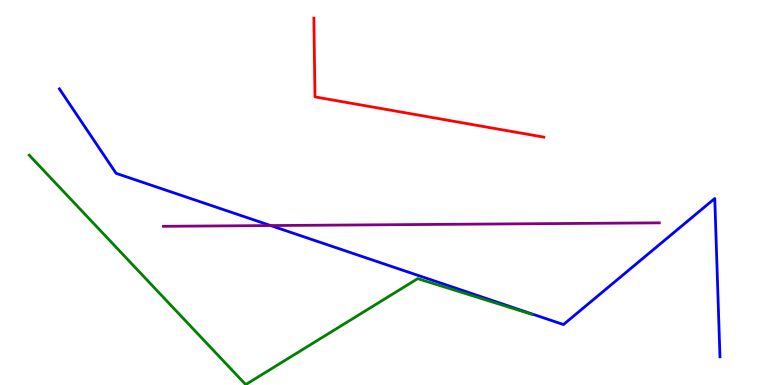[{'lines': ['blue', 'red'], 'intersections': []}, {'lines': ['green', 'red'], 'intersections': []}, {'lines': ['purple', 'red'], 'intersections': []}, {'lines': ['blue', 'green'], 'intersections': []}, {'lines': ['blue', 'purple'], 'intersections': [{'x': 3.49, 'y': 4.14}]}, {'lines': ['green', 'purple'], 'intersections': []}]